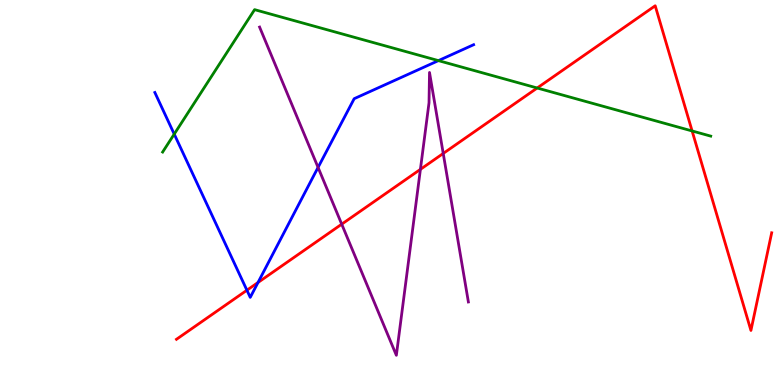[{'lines': ['blue', 'red'], 'intersections': [{'x': 3.19, 'y': 2.46}, {'x': 3.33, 'y': 2.66}]}, {'lines': ['green', 'red'], 'intersections': [{'x': 6.93, 'y': 7.71}, {'x': 8.93, 'y': 6.6}]}, {'lines': ['purple', 'red'], 'intersections': [{'x': 4.41, 'y': 4.18}, {'x': 5.42, 'y': 5.6}, {'x': 5.72, 'y': 6.01}]}, {'lines': ['blue', 'green'], 'intersections': [{'x': 2.25, 'y': 6.52}, {'x': 5.66, 'y': 8.43}]}, {'lines': ['blue', 'purple'], 'intersections': [{'x': 4.1, 'y': 5.65}]}, {'lines': ['green', 'purple'], 'intersections': []}]